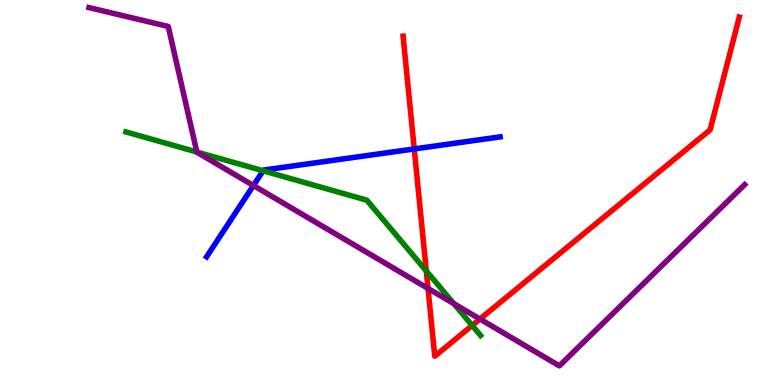[{'lines': ['blue', 'red'], 'intersections': [{'x': 5.35, 'y': 6.13}]}, {'lines': ['green', 'red'], 'intersections': [{'x': 5.5, 'y': 2.96}, {'x': 6.09, 'y': 1.55}]}, {'lines': ['purple', 'red'], 'intersections': [{'x': 5.52, 'y': 2.51}, {'x': 6.19, 'y': 1.71}]}, {'lines': ['blue', 'green'], 'intersections': [{'x': 3.39, 'y': 5.56}]}, {'lines': ['blue', 'purple'], 'intersections': [{'x': 3.27, 'y': 5.18}]}, {'lines': ['green', 'purple'], 'intersections': [{'x': 2.54, 'y': 6.05}, {'x': 5.86, 'y': 2.11}]}]